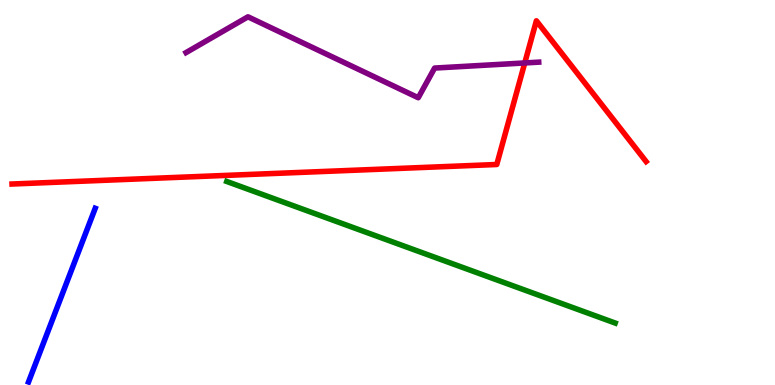[{'lines': ['blue', 'red'], 'intersections': []}, {'lines': ['green', 'red'], 'intersections': []}, {'lines': ['purple', 'red'], 'intersections': [{'x': 6.77, 'y': 8.37}]}, {'lines': ['blue', 'green'], 'intersections': []}, {'lines': ['blue', 'purple'], 'intersections': []}, {'lines': ['green', 'purple'], 'intersections': []}]